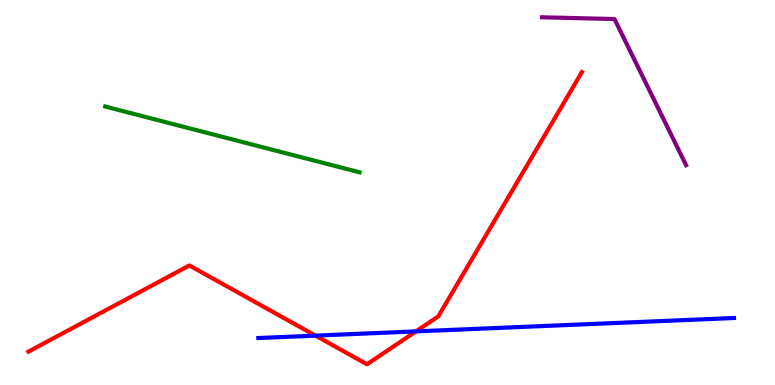[{'lines': ['blue', 'red'], 'intersections': [{'x': 4.07, 'y': 1.28}, {'x': 5.37, 'y': 1.39}]}, {'lines': ['green', 'red'], 'intersections': []}, {'lines': ['purple', 'red'], 'intersections': []}, {'lines': ['blue', 'green'], 'intersections': []}, {'lines': ['blue', 'purple'], 'intersections': []}, {'lines': ['green', 'purple'], 'intersections': []}]